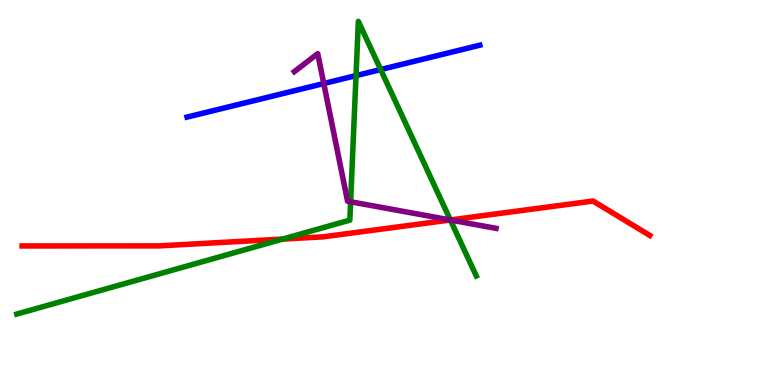[{'lines': ['blue', 'red'], 'intersections': []}, {'lines': ['green', 'red'], 'intersections': [{'x': 3.65, 'y': 3.79}, {'x': 5.81, 'y': 4.29}]}, {'lines': ['purple', 'red'], 'intersections': [{'x': 5.81, 'y': 4.29}]}, {'lines': ['blue', 'green'], 'intersections': [{'x': 4.59, 'y': 8.04}, {'x': 4.91, 'y': 8.19}]}, {'lines': ['blue', 'purple'], 'intersections': [{'x': 4.18, 'y': 7.83}]}, {'lines': ['green', 'purple'], 'intersections': [{'x': 4.52, 'y': 4.76}, {'x': 5.81, 'y': 4.29}]}]